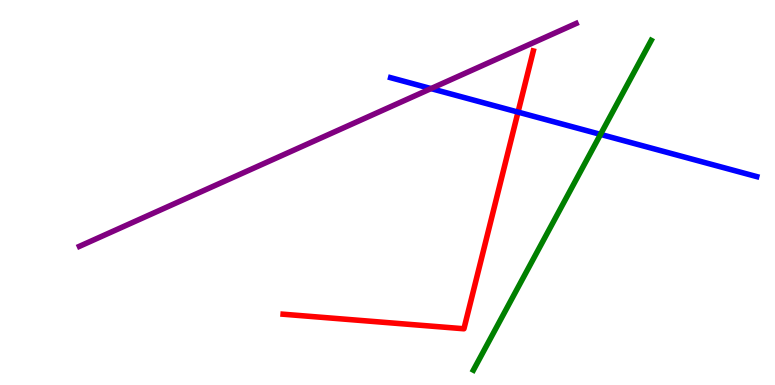[{'lines': ['blue', 'red'], 'intersections': [{'x': 6.68, 'y': 7.09}]}, {'lines': ['green', 'red'], 'intersections': []}, {'lines': ['purple', 'red'], 'intersections': []}, {'lines': ['blue', 'green'], 'intersections': [{'x': 7.75, 'y': 6.51}]}, {'lines': ['blue', 'purple'], 'intersections': [{'x': 5.56, 'y': 7.7}]}, {'lines': ['green', 'purple'], 'intersections': []}]